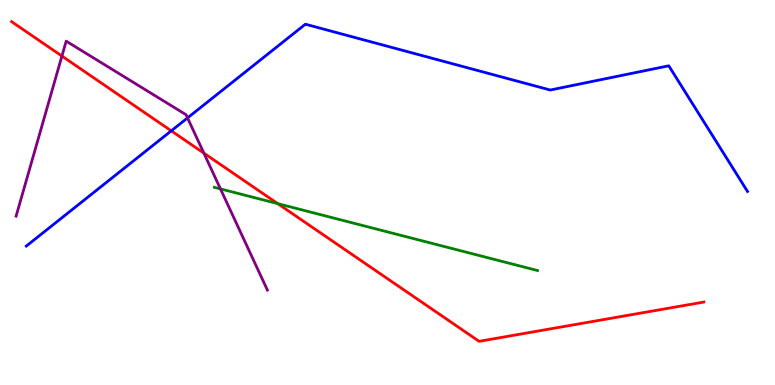[{'lines': ['blue', 'red'], 'intersections': [{'x': 2.21, 'y': 6.6}]}, {'lines': ['green', 'red'], 'intersections': [{'x': 3.58, 'y': 4.71}]}, {'lines': ['purple', 'red'], 'intersections': [{'x': 0.799, 'y': 8.54}, {'x': 2.63, 'y': 6.02}]}, {'lines': ['blue', 'green'], 'intersections': []}, {'lines': ['blue', 'purple'], 'intersections': [{'x': 2.42, 'y': 6.94}]}, {'lines': ['green', 'purple'], 'intersections': [{'x': 2.84, 'y': 5.09}]}]